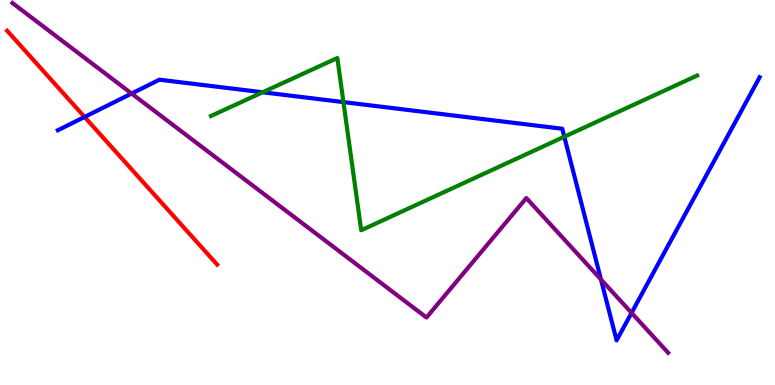[{'lines': ['blue', 'red'], 'intersections': [{'x': 1.09, 'y': 6.96}]}, {'lines': ['green', 'red'], 'intersections': []}, {'lines': ['purple', 'red'], 'intersections': []}, {'lines': ['blue', 'green'], 'intersections': [{'x': 3.39, 'y': 7.6}, {'x': 4.43, 'y': 7.35}, {'x': 7.28, 'y': 6.45}]}, {'lines': ['blue', 'purple'], 'intersections': [{'x': 1.7, 'y': 7.57}, {'x': 7.75, 'y': 2.74}, {'x': 8.15, 'y': 1.87}]}, {'lines': ['green', 'purple'], 'intersections': []}]